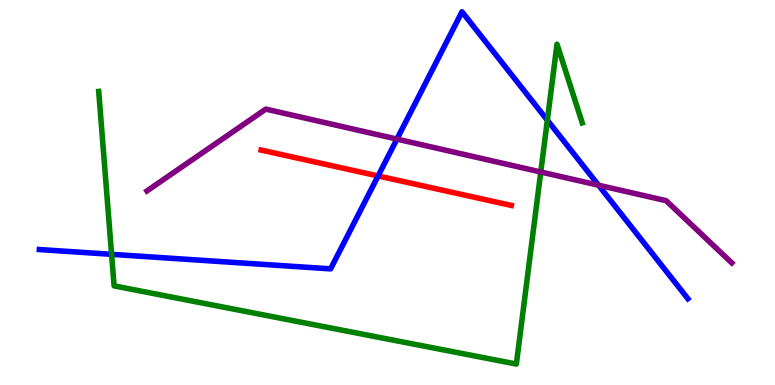[{'lines': ['blue', 'red'], 'intersections': [{'x': 4.88, 'y': 5.43}]}, {'lines': ['green', 'red'], 'intersections': []}, {'lines': ['purple', 'red'], 'intersections': []}, {'lines': ['blue', 'green'], 'intersections': [{'x': 1.44, 'y': 3.39}, {'x': 7.06, 'y': 6.88}]}, {'lines': ['blue', 'purple'], 'intersections': [{'x': 5.12, 'y': 6.39}, {'x': 7.72, 'y': 5.19}]}, {'lines': ['green', 'purple'], 'intersections': [{'x': 6.98, 'y': 5.53}]}]